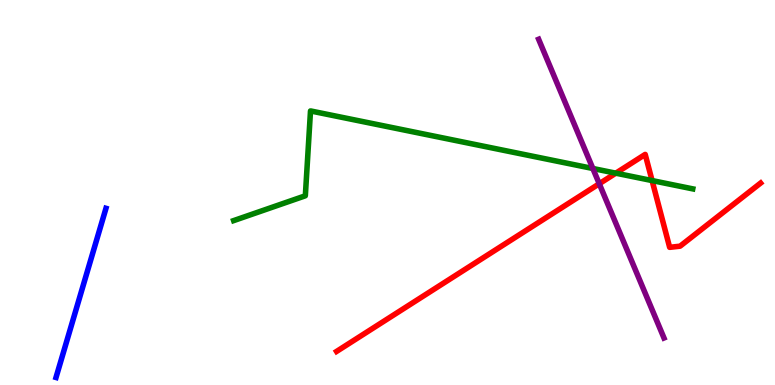[{'lines': ['blue', 'red'], 'intersections': []}, {'lines': ['green', 'red'], 'intersections': [{'x': 7.95, 'y': 5.5}, {'x': 8.41, 'y': 5.31}]}, {'lines': ['purple', 'red'], 'intersections': [{'x': 7.73, 'y': 5.23}]}, {'lines': ['blue', 'green'], 'intersections': []}, {'lines': ['blue', 'purple'], 'intersections': []}, {'lines': ['green', 'purple'], 'intersections': [{'x': 7.65, 'y': 5.62}]}]